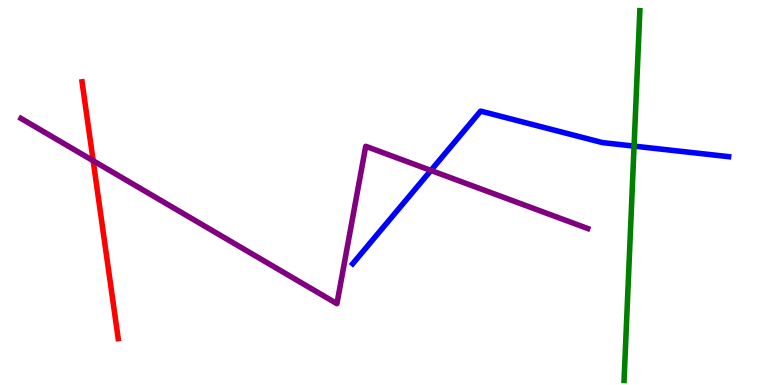[{'lines': ['blue', 'red'], 'intersections': []}, {'lines': ['green', 'red'], 'intersections': []}, {'lines': ['purple', 'red'], 'intersections': [{'x': 1.2, 'y': 5.82}]}, {'lines': ['blue', 'green'], 'intersections': [{'x': 8.18, 'y': 6.2}]}, {'lines': ['blue', 'purple'], 'intersections': [{'x': 5.56, 'y': 5.57}]}, {'lines': ['green', 'purple'], 'intersections': []}]